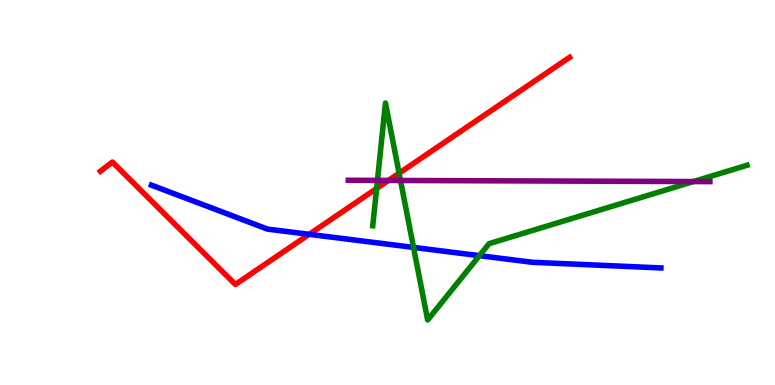[{'lines': ['blue', 'red'], 'intersections': [{'x': 3.99, 'y': 3.91}]}, {'lines': ['green', 'red'], 'intersections': [{'x': 4.86, 'y': 5.1}, {'x': 5.15, 'y': 5.5}]}, {'lines': ['purple', 'red'], 'intersections': [{'x': 5.01, 'y': 5.31}]}, {'lines': ['blue', 'green'], 'intersections': [{'x': 5.34, 'y': 3.57}, {'x': 6.19, 'y': 3.36}]}, {'lines': ['blue', 'purple'], 'intersections': []}, {'lines': ['green', 'purple'], 'intersections': [{'x': 4.87, 'y': 5.31}, {'x': 5.17, 'y': 5.31}, {'x': 8.95, 'y': 5.28}]}]